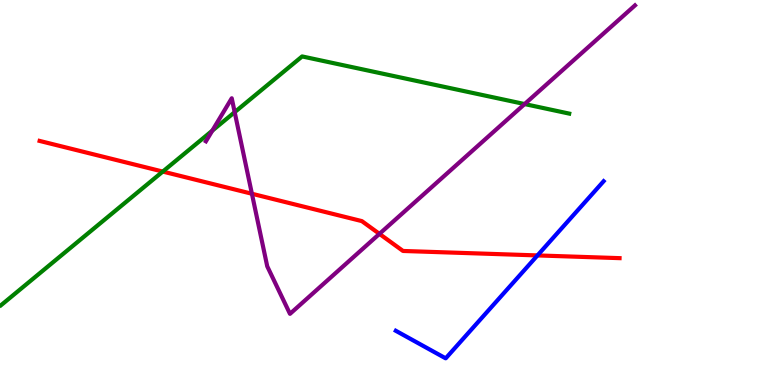[{'lines': ['blue', 'red'], 'intersections': [{'x': 6.94, 'y': 3.37}]}, {'lines': ['green', 'red'], 'intersections': [{'x': 2.1, 'y': 5.54}]}, {'lines': ['purple', 'red'], 'intersections': [{'x': 3.25, 'y': 4.97}, {'x': 4.9, 'y': 3.93}]}, {'lines': ['blue', 'green'], 'intersections': []}, {'lines': ['blue', 'purple'], 'intersections': []}, {'lines': ['green', 'purple'], 'intersections': [{'x': 2.74, 'y': 6.61}, {'x': 3.03, 'y': 7.09}, {'x': 6.77, 'y': 7.3}]}]